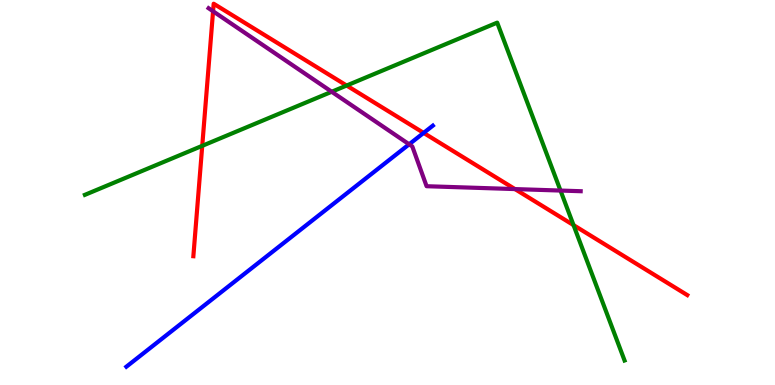[{'lines': ['blue', 'red'], 'intersections': [{'x': 5.47, 'y': 6.55}]}, {'lines': ['green', 'red'], 'intersections': [{'x': 2.61, 'y': 6.21}, {'x': 4.47, 'y': 7.78}, {'x': 7.4, 'y': 4.15}]}, {'lines': ['purple', 'red'], 'intersections': [{'x': 2.75, 'y': 9.71}, {'x': 6.64, 'y': 5.09}]}, {'lines': ['blue', 'green'], 'intersections': []}, {'lines': ['blue', 'purple'], 'intersections': [{'x': 5.28, 'y': 6.25}]}, {'lines': ['green', 'purple'], 'intersections': [{'x': 4.28, 'y': 7.62}, {'x': 7.23, 'y': 5.05}]}]